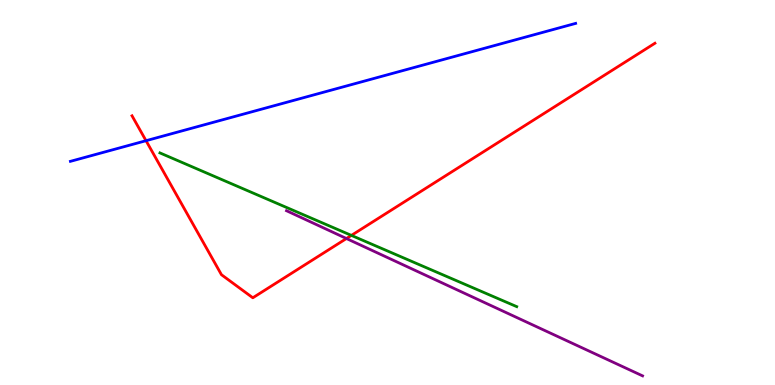[{'lines': ['blue', 'red'], 'intersections': [{'x': 1.88, 'y': 6.35}]}, {'lines': ['green', 'red'], 'intersections': [{'x': 4.53, 'y': 3.89}]}, {'lines': ['purple', 'red'], 'intersections': [{'x': 4.47, 'y': 3.8}]}, {'lines': ['blue', 'green'], 'intersections': []}, {'lines': ['blue', 'purple'], 'intersections': []}, {'lines': ['green', 'purple'], 'intersections': []}]